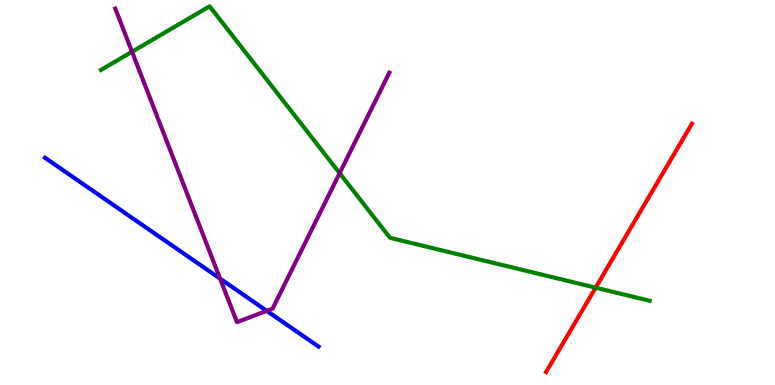[{'lines': ['blue', 'red'], 'intersections': []}, {'lines': ['green', 'red'], 'intersections': [{'x': 7.69, 'y': 2.53}]}, {'lines': ['purple', 'red'], 'intersections': []}, {'lines': ['blue', 'green'], 'intersections': []}, {'lines': ['blue', 'purple'], 'intersections': [{'x': 2.84, 'y': 2.76}, {'x': 3.44, 'y': 1.93}]}, {'lines': ['green', 'purple'], 'intersections': [{'x': 1.7, 'y': 8.66}, {'x': 4.38, 'y': 5.5}]}]